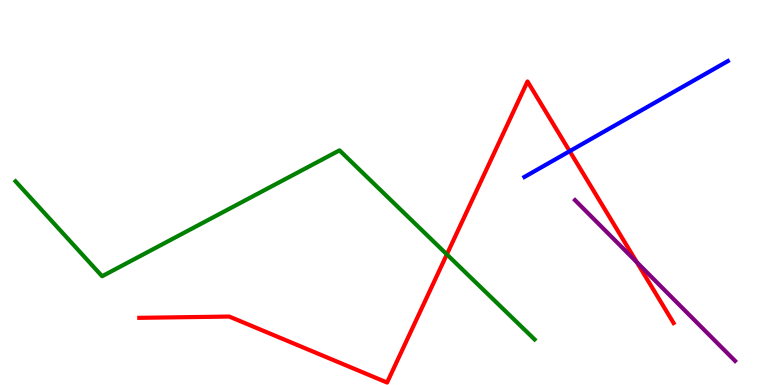[{'lines': ['blue', 'red'], 'intersections': [{'x': 7.35, 'y': 6.07}]}, {'lines': ['green', 'red'], 'intersections': [{'x': 5.77, 'y': 3.39}]}, {'lines': ['purple', 'red'], 'intersections': [{'x': 8.22, 'y': 3.19}]}, {'lines': ['blue', 'green'], 'intersections': []}, {'lines': ['blue', 'purple'], 'intersections': []}, {'lines': ['green', 'purple'], 'intersections': []}]